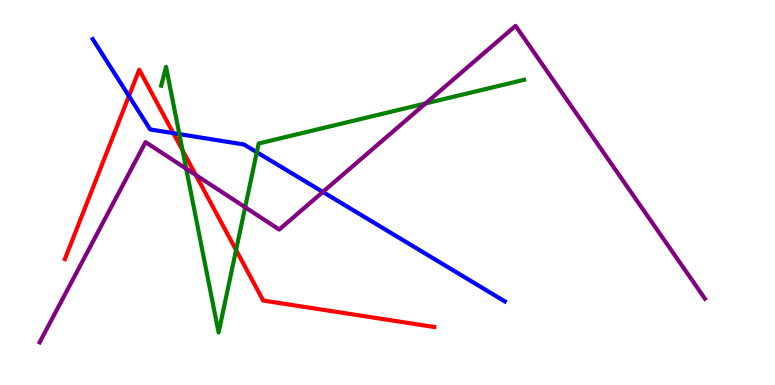[{'lines': ['blue', 'red'], 'intersections': [{'x': 1.66, 'y': 7.51}, {'x': 2.24, 'y': 6.54}]}, {'lines': ['green', 'red'], 'intersections': [{'x': 2.36, 'y': 6.09}, {'x': 3.05, 'y': 3.51}]}, {'lines': ['purple', 'red'], 'intersections': [{'x': 2.53, 'y': 5.46}]}, {'lines': ['blue', 'green'], 'intersections': [{'x': 2.31, 'y': 6.52}, {'x': 3.31, 'y': 6.05}]}, {'lines': ['blue', 'purple'], 'intersections': [{'x': 4.17, 'y': 5.01}]}, {'lines': ['green', 'purple'], 'intersections': [{'x': 2.4, 'y': 5.62}, {'x': 3.16, 'y': 4.62}, {'x': 5.49, 'y': 7.31}]}]